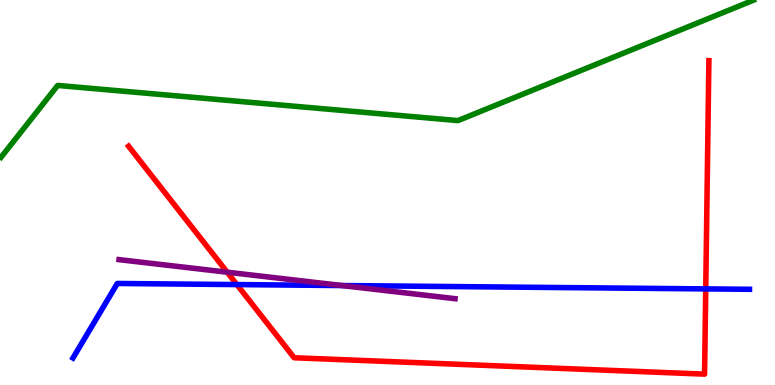[{'lines': ['blue', 'red'], 'intersections': [{'x': 3.06, 'y': 2.61}, {'x': 9.11, 'y': 2.5}]}, {'lines': ['green', 'red'], 'intersections': []}, {'lines': ['purple', 'red'], 'intersections': [{'x': 2.93, 'y': 2.93}]}, {'lines': ['blue', 'green'], 'intersections': []}, {'lines': ['blue', 'purple'], 'intersections': [{'x': 4.41, 'y': 2.58}]}, {'lines': ['green', 'purple'], 'intersections': []}]